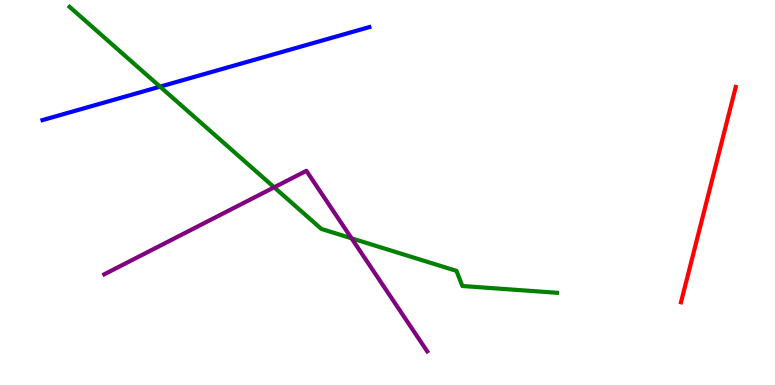[{'lines': ['blue', 'red'], 'intersections': []}, {'lines': ['green', 'red'], 'intersections': []}, {'lines': ['purple', 'red'], 'intersections': []}, {'lines': ['blue', 'green'], 'intersections': [{'x': 2.07, 'y': 7.75}]}, {'lines': ['blue', 'purple'], 'intersections': []}, {'lines': ['green', 'purple'], 'intersections': [{'x': 3.54, 'y': 5.13}, {'x': 4.54, 'y': 3.81}]}]